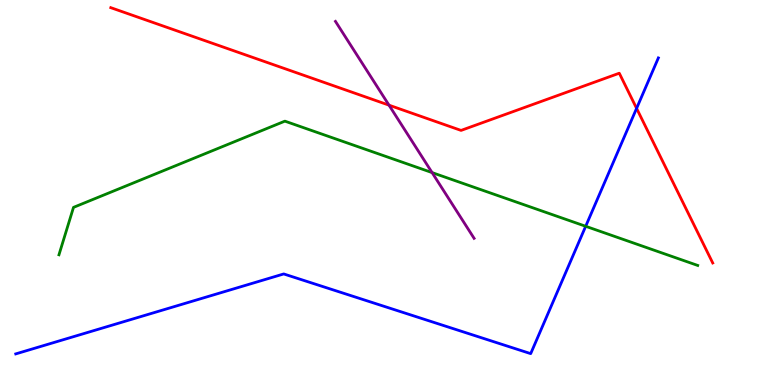[{'lines': ['blue', 'red'], 'intersections': [{'x': 8.21, 'y': 7.19}]}, {'lines': ['green', 'red'], 'intersections': []}, {'lines': ['purple', 'red'], 'intersections': [{'x': 5.02, 'y': 7.27}]}, {'lines': ['blue', 'green'], 'intersections': [{'x': 7.56, 'y': 4.12}]}, {'lines': ['blue', 'purple'], 'intersections': []}, {'lines': ['green', 'purple'], 'intersections': [{'x': 5.58, 'y': 5.52}]}]